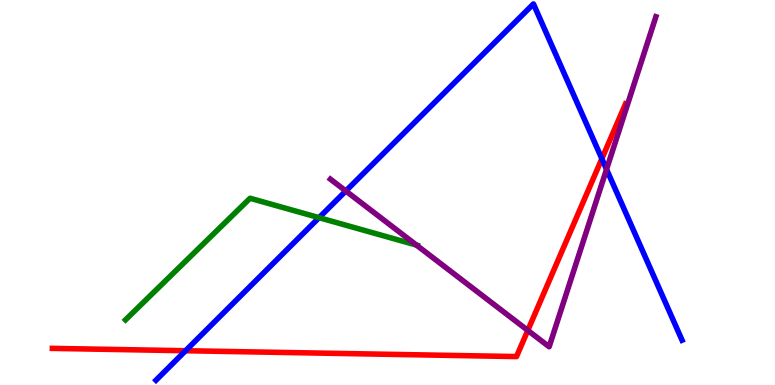[{'lines': ['blue', 'red'], 'intersections': [{'x': 2.39, 'y': 0.89}, {'x': 7.77, 'y': 5.88}]}, {'lines': ['green', 'red'], 'intersections': []}, {'lines': ['purple', 'red'], 'intersections': [{'x': 6.81, 'y': 1.42}]}, {'lines': ['blue', 'green'], 'intersections': [{'x': 4.12, 'y': 4.35}]}, {'lines': ['blue', 'purple'], 'intersections': [{'x': 4.46, 'y': 5.04}, {'x': 7.83, 'y': 5.6}]}, {'lines': ['green', 'purple'], 'intersections': [{'x': 5.37, 'y': 3.63}]}]